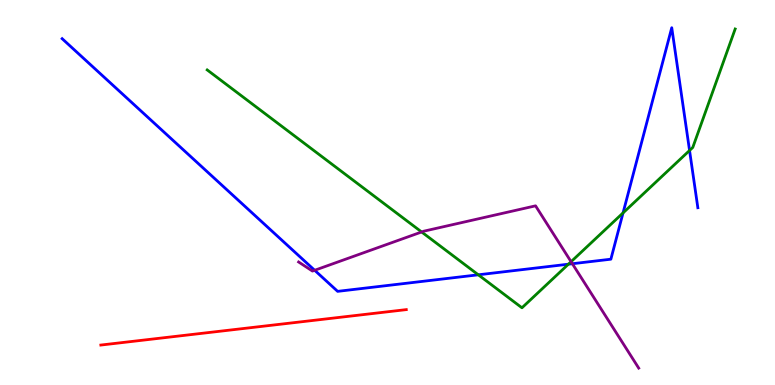[{'lines': ['blue', 'red'], 'intersections': []}, {'lines': ['green', 'red'], 'intersections': []}, {'lines': ['purple', 'red'], 'intersections': []}, {'lines': ['blue', 'green'], 'intersections': [{'x': 6.17, 'y': 2.86}, {'x': 7.33, 'y': 3.14}, {'x': 8.04, 'y': 4.47}, {'x': 8.9, 'y': 6.09}]}, {'lines': ['blue', 'purple'], 'intersections': [{'x': 4.06, 'y': 2.98}, {'x': 7.39, 'y': 3.15}]}, {'lines': ['green', 'purple'], 'intersections': [{'x': 5.44, 'y': 3.97}, {'x': 7.37, 'y': 3.2}]}]